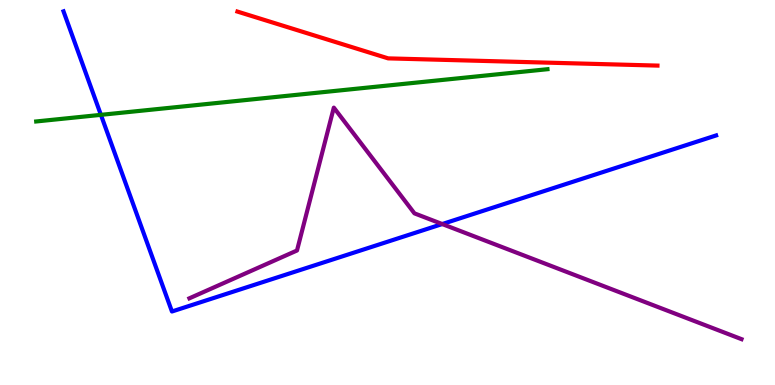[{'lines': ['blue', 'red'], 'intersections': []}, {'lines': ['green', 'red'], 'intersections': []}, {'lines': ['purple', 'red'], 'intersections': []}, {'lines': ['blue', 'green'], 'intersections': [{'x': 1.3, 'y': 7.02}]}, {'lines': ['blue', 'purple'], 'intersections': [{'x': 5.71, 'y': 4.18}]}, {'lines': ['green', 'purple'], 'intersections': []}]